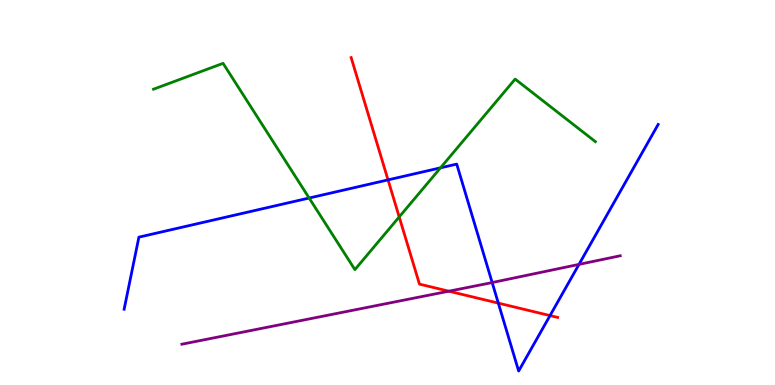[{'lines': ['blue', 'red'], 'intersections': [{'x': 5.01, 'y': 5.33}, {'x': 6.43, 'y': 2.13}, {'x': 7.1, 'y': 1.8}]}, {'lines': ['green', 'red'], 'intersections': [{'x': 5.15, 'y': 4.37}]}, {'lines': ['purple', 'red'], 'intersections': [{'x': 5.79, 'y': 2.44}]}, {'lines': ['blue', 'green'], 'intersections': [{'x': 3.99, 'y': 4.86}, {'x': 5.68, 'y': 5.64}]}, {'lines': ['blue', 'purple'], 'intersections': [{'x': 6.35, 'y': 2.66}, {'x': 7.47, 'y': 3.13}]}, {'lines': ['green', 'purple'], 'intersections': []}]